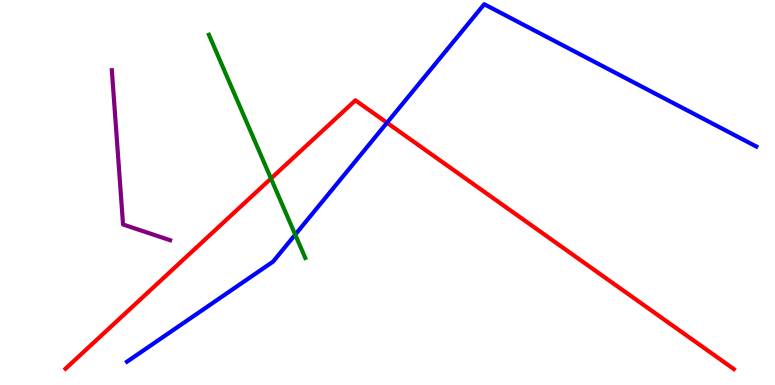[{'lines': ['blue', 'red'], 'intersections': [{'x': 4.99, 'y': 6.81}]}, {'lines': ['green', 'red'], 'intersections': [{'x': 3.5, 'y': 5.36}]}, {'lines': ['purple', 'red'], 'intersections': []}, {'lines': ['blue', 'green'], 'intersections': [{'x': 3.81, 'y': 3.91}]}, {'lines': ['blue', 'purple'], 'intersections': []}, {'lines': ['green', 'purple'], 'intersections': []}]